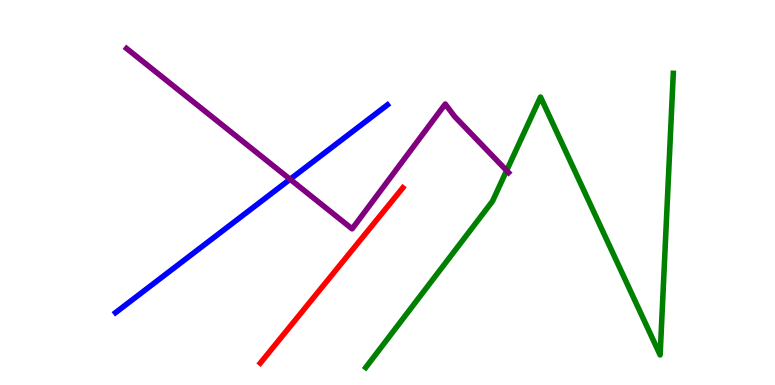[{'lines': ['blue', 'red'], 'intersections': []}, {'lines': ['green', 'red'], 'intersections': []}, {'lines': ['purple', 'red'], 'intersections': []}, {'lines': ['blue', 'green'], 'intersections': []}, {'lines': ['blue', 'purple'], 'intersections': [{'x': 3.74, 'y': 5.34}]}, {'lines': ['green', 'purple'], 'intersections': [{'x': 6.54, 'y': 5.57}]}]